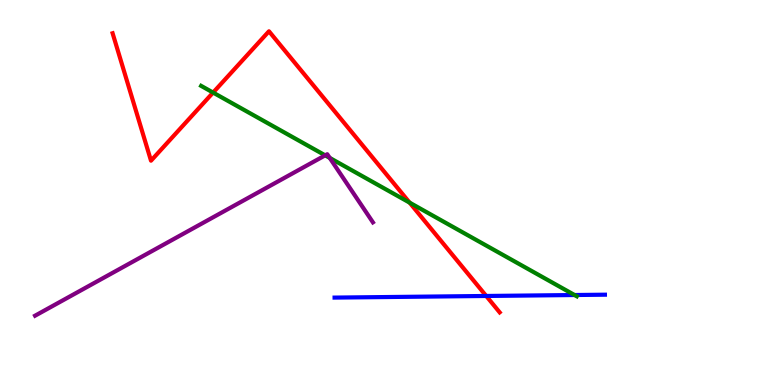[{'lines': ['blue', 'red'], 'intersections': [{'x': 6.27, 'y': 2.31}]}, {'lines': ['green', 'red'], 'intersections': [{'x': 2.75, 'y': 7.6}, {'x': 5.29, 'y': 4.74}]}, {'lines': ['purple', 'red'], 'intersections': []}, {'lines': ['blue', 'green'], 'intersections': [{'x': 7.41, 'y': 2.34}]}, {'lines': ['blue', 'purple'], 'intersections': []}, {'lines': ['green', 'purple'], 'intersections': [{'x': 4.2, 'y': 5.96}, {'x': 4.25, 'y': 5.9}]}]